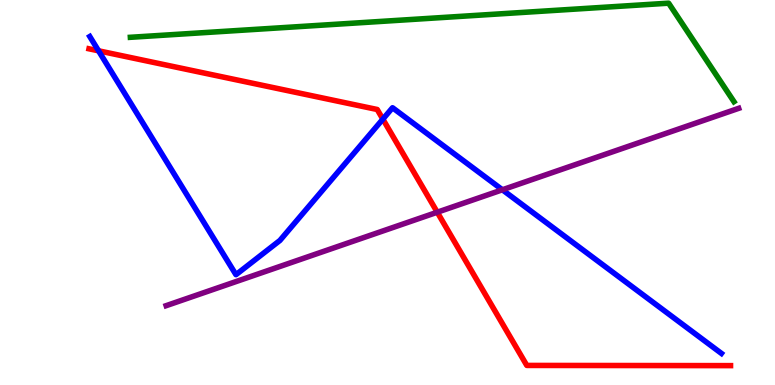[{'lines': ['blue', 'red'], 'intersections': [{'x': 1.27, 'y': 8.68}, {'x': 4.94, 'y': 6.91}]}, {'lines': ['green', 'red'], 'intersections': []}, {'lines': ['purple', 'red'], 'intersections': [{'x': 5.64, 'y': 4.49}]}, {'lines': ['blue', 'green'], 'intersections': []}, {'lines': ['blue', 'purple'], 'intersections': [{'x': 6.48, 'y': 5.07}]}, {'lines': ['green', 'purple'], 'intersections': []}]